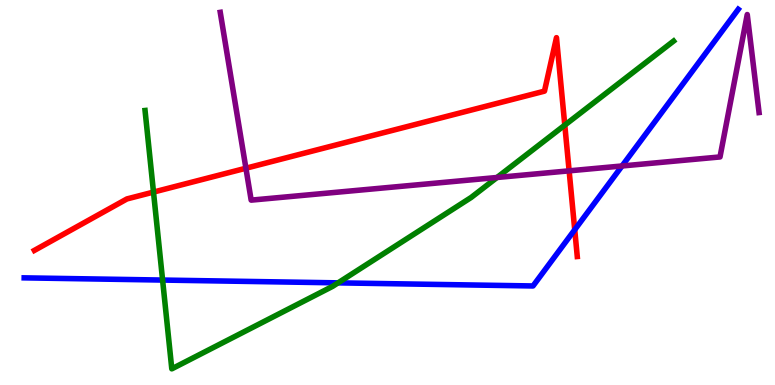[{'lines': ['blue', 'red'], 'intersections': [{'x': 7.42, 'y': 4.03}]}, {'lines': ['green', 'red'], 'intersections': [{'x': 1.98, 'y': 5.01}, {'x': 7.29, 'y': 6.75}]}, {'lines': ['purple', 'red'], 'intersections': [{'x': 3.17, 'y': 5.63}, {'x': 7.34, 'y': 5.56}]}, {'lines': ['blue', 'green'], 'intersections': [{'x': 2.1, 'y': 2.73}, {'x': 4.36, 'y': 2.65}]}, {'lines': ['blue', 'purple'], 'intersections': [{'x': 8.03, 'y': 5.69}]}, {'lines': ['green', 'purple'], 'intersections': [{'x': 6.41, 'y': 5.39}]}]